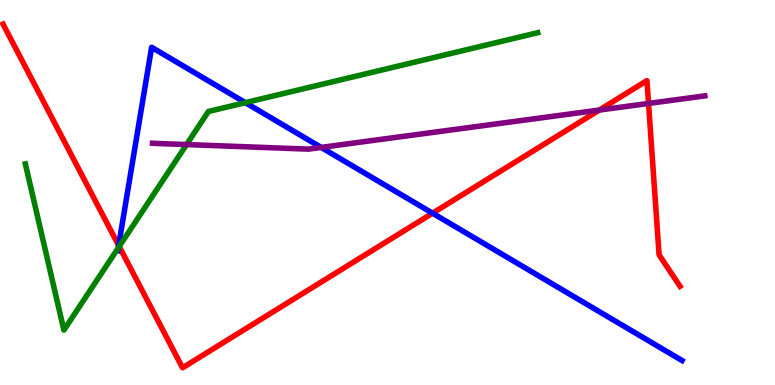[{'lines': ['blue', 'red'], 'intersections': [{'x': 1.53, 'y': 3.62}, {'x': 5.58, 'y': 4.46}]}, {'lines': ['green', 'red'], 'intersections': [{'x': 1.54, 'y': 3.6}]}, {'lines': ['purple', 'red'], 'intersections': [{'x': 7.73, 'y': 7.14}, {'x': 8.37, 'y': 7.31}]}, {'lines': ['blue', 'green'], 'intersections': [{'x': 1.53, 'y': 3.56}, {'x': 3.17, 'y': 7.33}]}, {'lines': ['blue', 'purple'], 'intersections': [{'x': 4.14, 'y': 6.17}]}, {'lines': ['green', 'purple'], 'intersections': [{'x': 2.41, 'y': 6.25}]}]